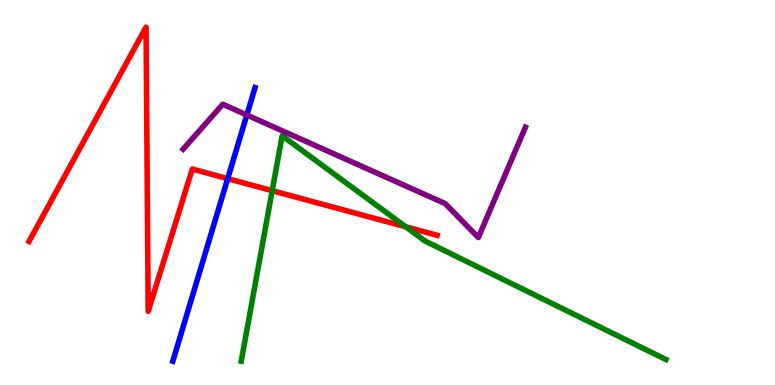[{'lines': ['blue', 'red'], 'intersections': [{'x': 2.94, 'y': 5.36}]}, {'lines': ['green', 'red'], 'intersections': [{'x': 3.51, 'y': 5.05}, {'x': 5.24, 'y': 4.11}]}, {'lines': ['purple', 'red'], 'intersections': []}, {'lines': ['blue', 'green'], 'intersections': []}, {'lines': ['blue', 'purple'], 'intersections': [{'x': 3.18, 'y': 7.01}]}, {'lines': ['green', 'purple'], 'intersections': []}]